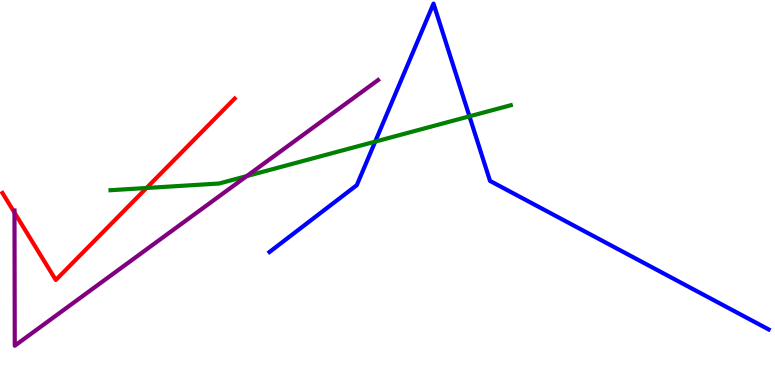[{'lines': ['blue', 'red'], 'intersections': []}, {'lines': ['green', 'red'], 'intersections': [{'x': 1.89, 'y': 5.12}]}, {'lines': ['purple', 'red'], 'intersections': [{'x': 0.187, 'y': 4.48}]}, {'lines': ['blue', 'green'], 'intersections': [{'x': 4.84, 'y': 6.32}, {'x': 6.06, 'y': 6.98}]}, {'lines': ['blue', 'purple'], 'intersections': []}, {'lines': ['green', 'purple'], 'intersections': [{'x': 3.18, 'y': 5.43}]}]